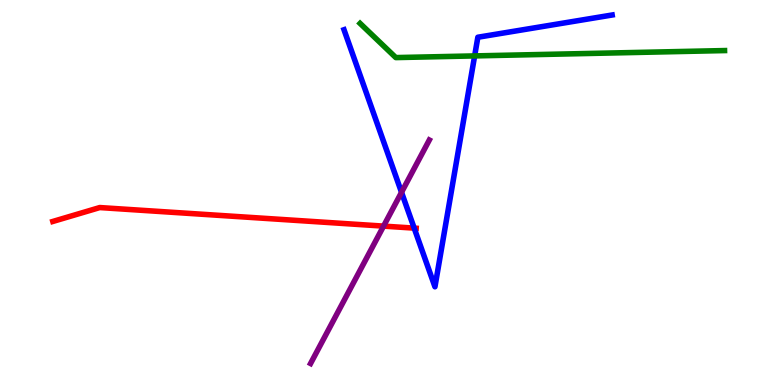[{'lines': ['blue', 'red'], 'intersections': [{'x': 5.34, 'y': 4.07}]}, {'lines': ['green', 'red'], 'intersections': []}, {'lines': ['purple', 'red'], 'intersections': [{'x': 4.95, 'y': 4.13}]}, {'lines': ['blue', 'green'], 'intersections': [{'x': 6.12, 'y': 8.55}]}, {'lines': ['blue', 'purple'], 'intersections': [{'x': 5.18, 'y': 5.0}]}, {'lines': ['green', 'purple'], 'intersections': []}]